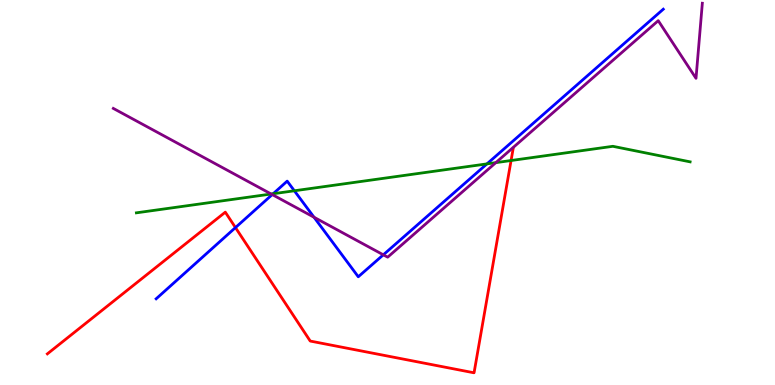[{'lines': ['blue', 'red'], 'intersections': [{'x': 3.04, 'y': 4.09}]}, {'lines': ['green', 'red'], 'intersections': [{'x': 6.59, 'y': 5.83}]}, {'lines': ['purple', 'red'], 'intersections': []}, {'lines': ['blue', 'green'], 'intersections': [{'x': 3.52, 'y': 4.97}, {'x': 3.8, 'y': 5.04}, {'x': 6.28, 'y': 5.74}]}, {'lines': ['blue', 'purple'], 'intersections': [{'x': 3.51, 'y': 4.95}, {'x': 4.05, 'y': 4.36}, {'x': 4.95, 'y': 3.38}]}, {'lines': ['green', 'purple'], 'intersections': [{'x': 3.5, 'y': 4.96}, {'x': 6.4, 'y': 5.78}]}]